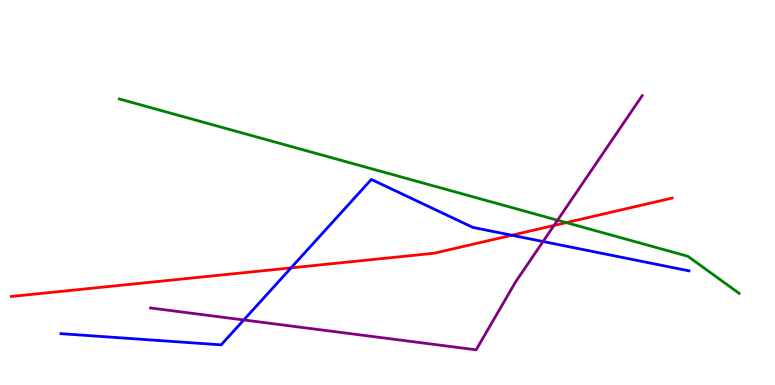[{'lines': ['blue', 'red'], 'intersections': [{'x': 3.76, 'y': 3.04}, {'x': 6.6, 'y': 3.89}]}, {'lines': ['green', 'red'], 'intersections': [{'x': 7.31, 'y': 4.22}]}, {'lines': ['purple', 'red'], 'intersections': [{'x': 7.15, 'y': 4.14}]}, {'lines': ['blue', 'green'], 'intersections': []}, {'lines': ['blue', 'purple'], 'intersections': [{'x': 3.15, 'y': 1.69}, {'x': 7.01, 'y': 3.73}]}, {'lines': ['green', 'purple'], 'intersections': [{'x': 7.19, 'y': 4.28}]}]